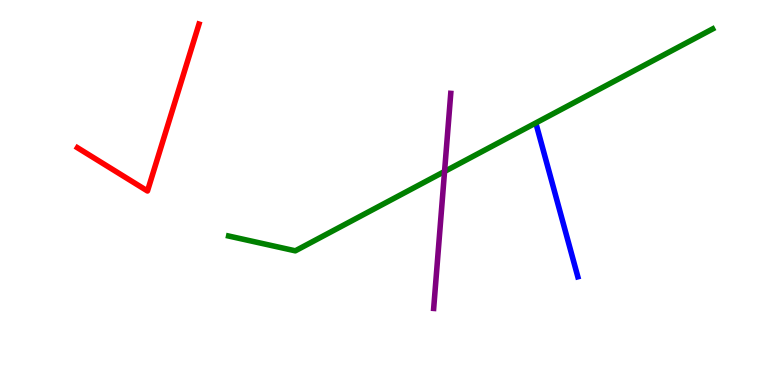[{'lines': ['blue', 'red'], 'intersections': []}, {'lines': ['green', 'red'], 'intersections': []}, {'lines': ['purple', 'red'], 'intersections': []}, {'lines': ['blue', 'green'], 'intersections': []}, {'lines': ['blue', 'purple'], 'intersections': []}, {'lines': ['green', 'purple'], 'intersections': [{'x': 5.74, 'y': 5.55}]}]